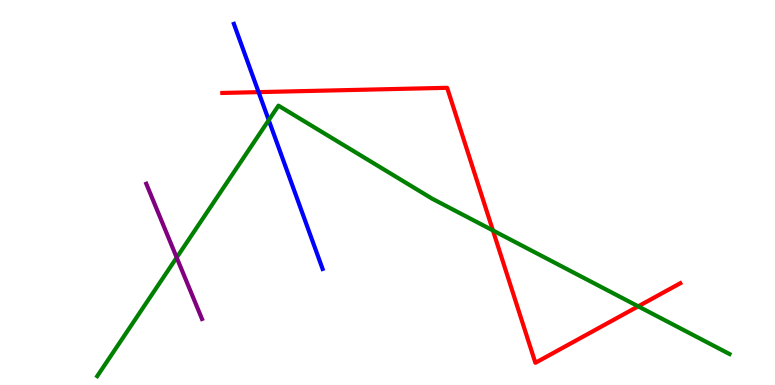[{'lines': ['blue', 'red'], 'intersections': [{'x': 3.34, 'y': 7.61}]}, {'lines': ['green', 'red'], 'intersections': [{'x': 6.36, 'y': 4.01}, {'x': 8.24, 'y': 2.04}]}, {'lines': ['purple', 'red'], 'intersections': []}, {'lines': ['blue', 'green'], 'intersections': [{'x': 3.47, 'y': 6.88}]}, {'lines': ['blue', 'purple'], 'intersections': []}, {'lines': ['green', 'purple'], 'intersections': [{'x': 2.28, 'y': 3.31}]}]